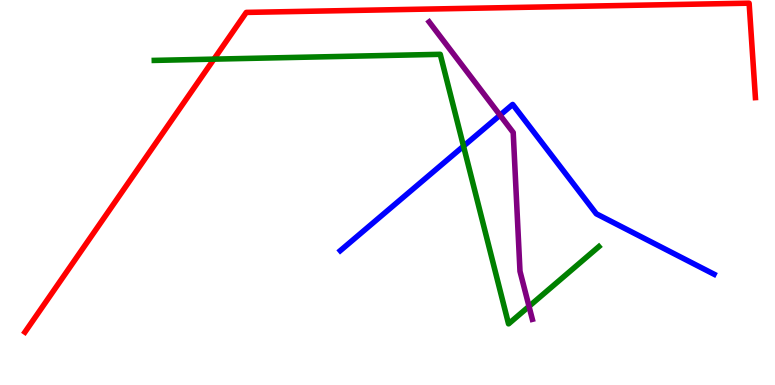[{'lines': ['blue', 'red'], 'intersections': []}, {'lines': ['green', 'red'], 'intersections': [{'x': 2.76, 'y': 8.46}]}, {'lines': ['purple', 'red'], 'intersections': []}, {'lines': ['blue', 'green'], 'intersections': [{'x': 5.98, 'y': 6.2}]}, {'lines': ['blue', 'purple'], 'intersections': [{'x': 6.45, 'y': 7.01}]}, {'lines': ['green', 'purple'], 'intersections': [{'x': 6.83, 'y': 2.04}]}]